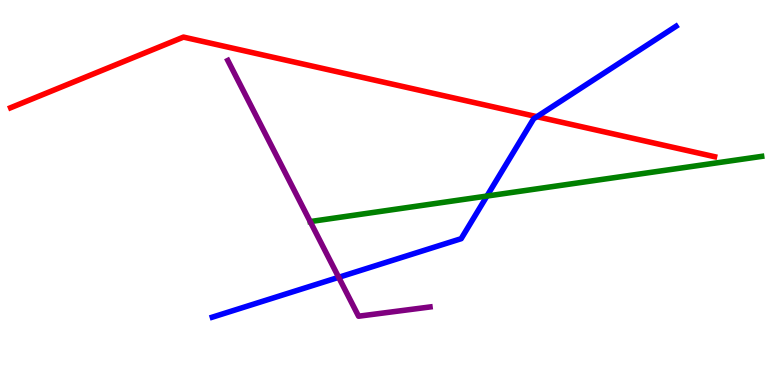[{'lines': ['blue', 'red'], 'intersections': [{'x': 6.93, 'y': 6.97}]}, {'lines': ['green', 'red'], 'intersections': []}, {'lines': ['purple', 'red'], 'intersections': []}, {'lines': ['blue', 'green'], 'intersections': [{'x': 6.28, 'y': 4.91}]}, {'lines': ['blue', 'purple'], 'intersections': [{'x': 4.37, 'y': 2.8}]}, {'lines': ['green', 'purple'], 'intersections': [{'x': 4.0, 'y': 4.24}]}]